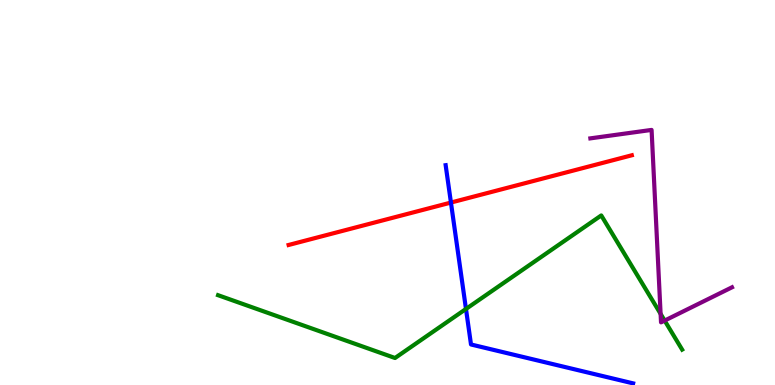[{'lines': ['blue', 'red'], 'intersections': [{'x': 5.82, 'y': 4.74}]}, {'lines': ['green', 'red'], 'intersections': []}, {'lines': ['purple', 'red'], 'intersections': []}, {'lines': ['blue', 'green'], 'intersections': [{'x': 6.01, 'y': 1.98}]}, {'lines': ['blue', 'purple'], 'intersections': []}, {'lines': ['green', 'purple'], 'intersections': [{'x': 8.52, 'y': 1.85}, {'x': 8.58, 'y': 1.67}]}]